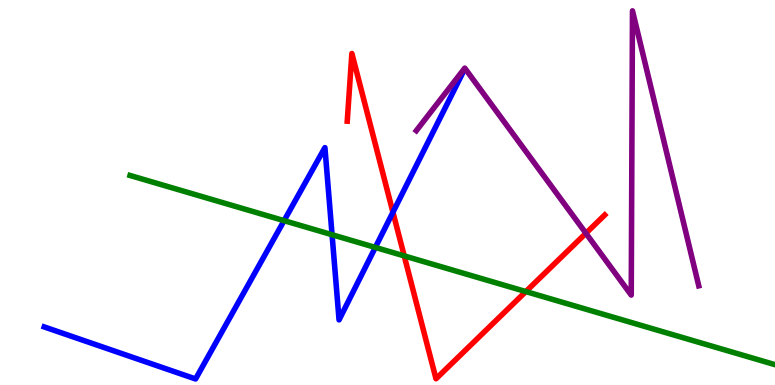[{'lines': ['blue', 'red'], 'intersections': [{'x': 5.07, 'y': 4.49}]}, {'lines': ['green', 'red'], 'intersections': [{'x': 5.22, 'y': 3.35}, {'x': 6.79, 'y': 2.43}]}, {'lines': ['purple', 'red'], 'intersections': [{'x': 7.56, 'y': 3.94}]}, {'lines': ['blue', 'green'], 'intersections': [{'x': 3.67, 'y': 4.27}, {'x': 4.28, 'y': 3.9}, {'x': 4.84, 'y': 3.57}]}, {'lines': ['blue', 'purple'], 'intersections': []}, {'lines': ['green', 'purple'], 'intersections': []}]